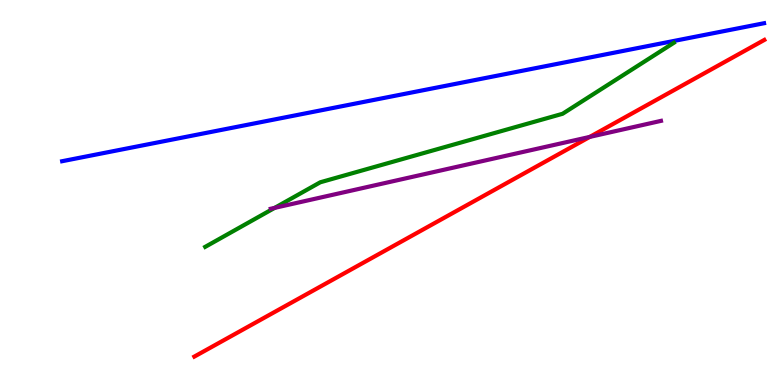[{'lines': ['blue', 'red'], 'intersections': []}, {'lines': ['green', 'red'], 'intersections': []}, {'lines': ['purple', 'red'], 'intersections': [{'x': 7.61, 'y': 6.44}]}, {'lines': ['blue', 'green'], 'intersections': []}, {'lines': ['blue', 'purple'], 'intersections': []}, {'lines': ['green', 'purple'], 'intersections': [{'x': 3.54, 'y': 4.6}]}]